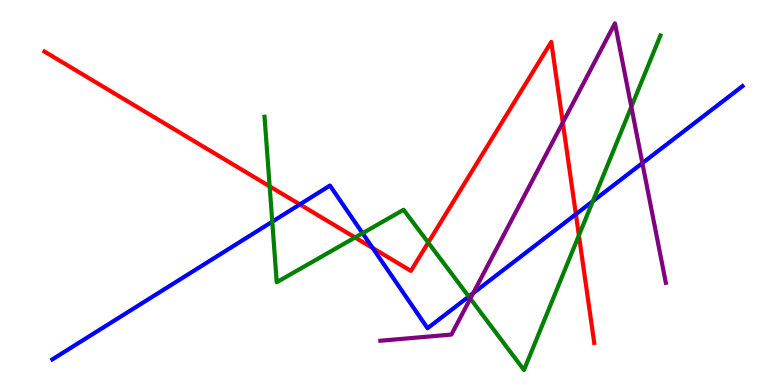[{'lines': ['blue', 'red'], 'intersections': [{'x': 3.87, 'y': 4.69}, {'x': 4.81, 'y': 3.56}, {'x': 7.43, 'y': 4.44}]}, {'lines': ['green', 'red'], 'intersections': [{'x': 3.48, 'y': 5.16}, {'x': 4.58, 'y': 3.83}, {'x': 5.53, 'y': 3.7}, {'x': 7.47, 'y': 3.89}]}, {'lines': ['purple', 'red'], 'intersections': [{'x': 7.26, 'y': 6.82}]}, {'lines': ['blue', 'green'], 'intersections': [{'x': 3.51, 'y': 4.24}, {'x': 4.68, 'y': 3.94}, {'x': 6.05, 'y': 2.3}, {'x': 7.65, 'y': 4.77}]}, {'lines': ['blue', 'purple'], 'intersections': [{'x': 6.11, 'y': 2.39}, {'x': 8.29, 'y': 5.76}]}, {'lines': ['green', 'purple'], 'intersections': [{'x': 6.07, 'y': 2.24}, {'x': 8.15, 'y': 7.22}]}]